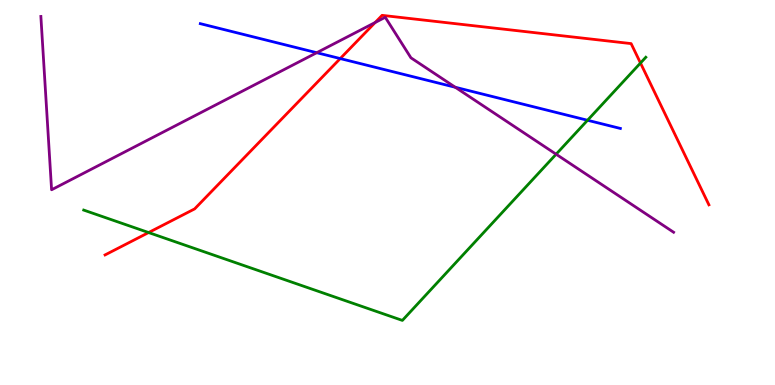[{'lines': ['blue', 'red'], 'intersections': [{'x': 4.39, 'y': 8.48}]}, {'lines': ['green', 'red'], 'intersections': [{'x': 1.92, 'y': 3.96}, {'x': 8.26, 'y': 8.36}]}, {'lines': ['purple', 'red'], 'intersections': [{'x': 4.84, 'y': 9.42}]}, {'lines': ['blue', 'green'], 'intersections': [{'x': 7.58, 'y': 6.88}]}, {'lines': ['blue', 'purple'], 'intersections': [{'x': 4.09, 'y': 8.63}, {'x': 5.87, 'y': 7.73}]}, {'lines': ['green', 'purple'], 'intersections': [{'x': 7.18, 'y': 5.99}]}]